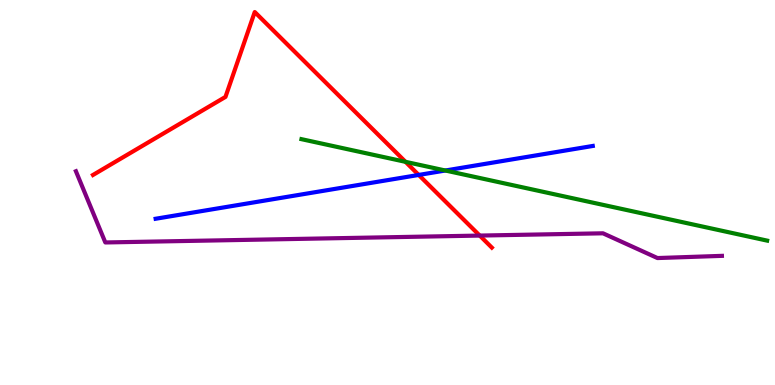[{'lines': ['blue', 'red'], 'intersections': [{'x': 5.4, 'y': 5.46}]}, {'lines': ['green', 'red'], 'intersections': [{'x': 5.23, 'y': 5.8}]}, {'lines': ['purple', 'red'], 'intersections': [{'x': 6.19, 'y': 3.88}]}, {'lines': ['blue', 'green'], 'intersections': [{'x': 5.75, 'y': 5.57}]}, {'lines': ['blue', 'purple'], 'intersections': []}, {'lines': ['green', 'purple'], 'intersections': []}]